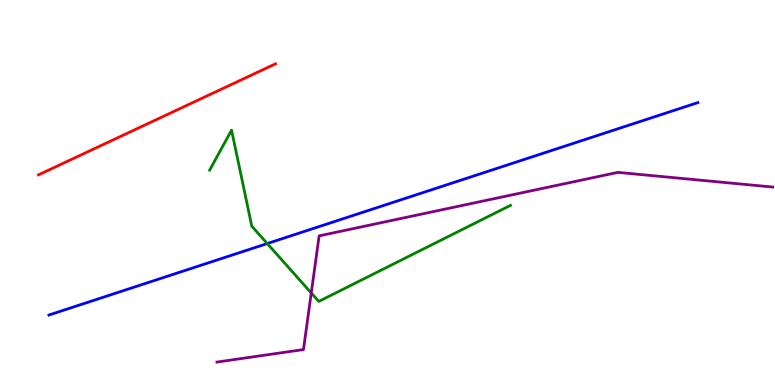[{'lines': ['blue', 'red'], 'intersections': []}, {'lines': ['green', 'red'], 'intersections': []}, {'lines': ['purple', 'red'], 'intersections': []}, {'lines': ['blue', 'green'], 'intersections': [{'x': 3.45, 'y': 3.67}]}, {'lines': ['blue', 'purple'], 'intersections': []}, {'lines': ['green', 'purple'], 'intersections': [{'x': 4.02, 'y': 2.39}]}]